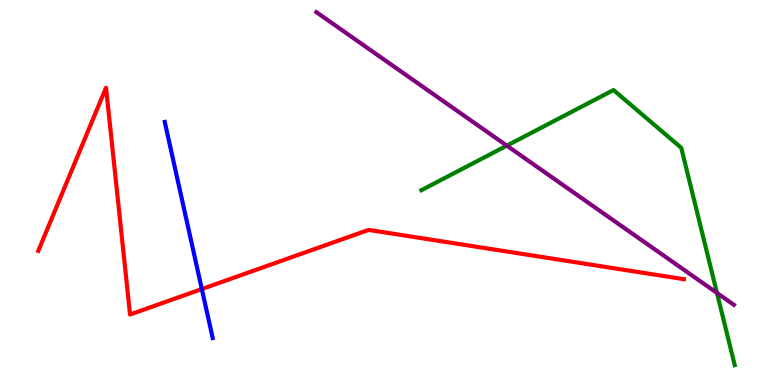[{'lines': ['blue', 'red'], 'intersections': [{'x': 2.6, 'y': 2.49}]}, {'lines': ['green', 'red'], 'intersections': []}, {'lines': ['purple', 'red'], 'intersections': []}, {'lines': ['blue', 'green'], 'intersections': []}, {'lines': ['blue', 'purple'], 'intersections': []}, {'lines': ['green', 'purple'], 'intersections': [{'x': 6.54, 'y': 6.22}, {'x': 9.25, 'y': 2.39}]}]